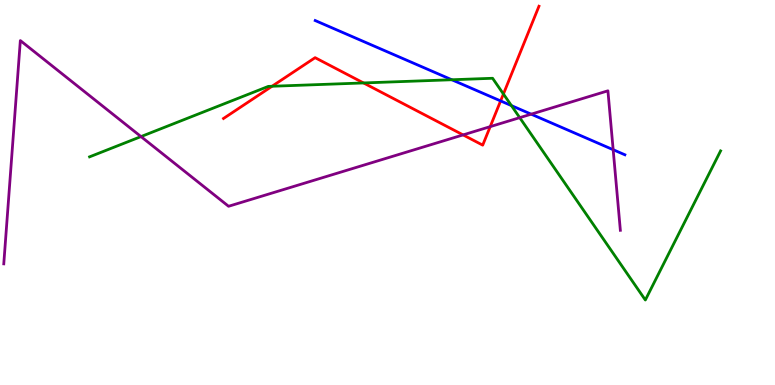[{'lines': ['blue', 'red'], 'intersections': [{'x': 6.46, 'y': 7.38}]}, {'lines': ['green', 'red'], 'intersections': [{'x': 3.51, 'y': 7.76}, {'x': 4.69, 'y': 7.85}, {'x': 6.5, 'y': 7.56}]}, {'lines': ['purple', 'red'], 'intersections': [{'x': 5.98, 'y': 6.5}, {'x': 6.33, 'y': 6.71}]}, {'lines': ['blue', 'green'], 'intersections': [{'x': 5.83, 'y': 7.93}, {'x': 6.6, 'y': 7.26}]}, {'lines': ['blue', 'purple'], 'intersections': [{'x': 6.85, 'y': 7.03}, {'x': 7.91, 'y': 6.11}]}, {'lines': ['green', 'purple'], 'intersections': [{'x': 1.82, 'y': 6.45}, {'x': 6.71, 'y': 6.94}]}]